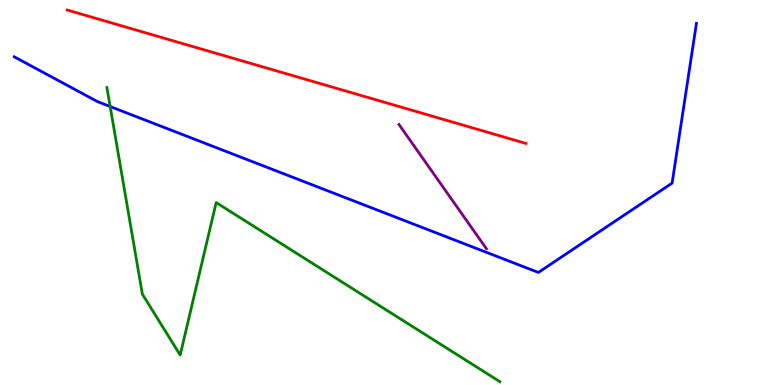[{'lines': ['blue', 'red'], 'intersections': []}, {'lines': ['green', 'red'], 'intersections': []}, {'lines': ['purple', 'red'], 'intersections': []}, {'lines': ['blue', 'green'], 'intersections': [{'x': 1.42, 'y': 7.23}]}, {'lines': ['blue', 'purple'], 'intersections': []}, {'lines': ['green', 'purple'], 'intersections': []}]